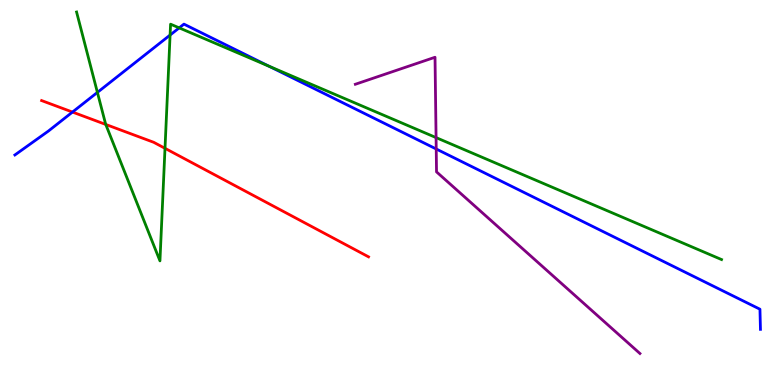[{'lines': ['blue', 'red'], 'intersections': [{'x': 0.935, 'y': 7.09}]}, {'lines': ['green', 'red'], 'intersections': [{'x': 1.36, 'y': 6.77}, {'x': 2.13, 'y': 6.15}]}, {'lines': ['purple', 'red'], 'intersections': []}, {'lines': ['blue', 'green'], 'intersections': [{'x': 1.26, 'y': 7.6}, {'x': 2.19, 'y': 9.09}, {'x': 2.31, 'y': 9.28}, {'x': 3.47, 'y': 8.28}]}, {'lines': ['blue', 'purple'], 'intersections': [{'x': 5.63, 'y': 6.13}]}, {'lines': ['green', 'purple'], 'intersections': [{'x': 5.63, 'y': 6.43}]}]